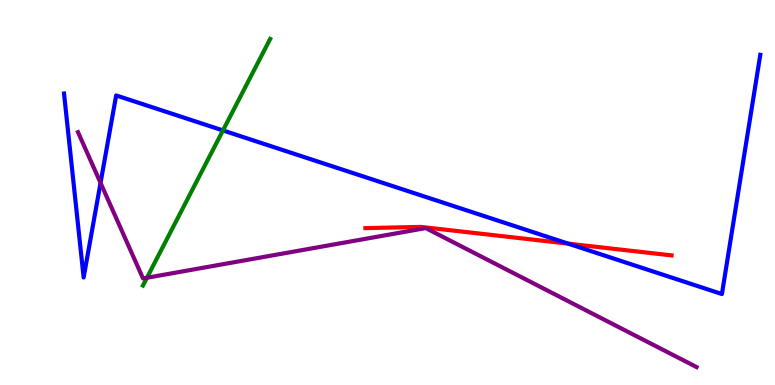[{'lines': ['blue', 'red'], 'intersections': [{'x': 7.33, 'y': 3.67}]}, {'lines': ['green', 'red'], 'intersections': []}, {'lines': ['purple', 'red'], 'intersections': []}, {'lines': ['blue', 'green'], 'intersections': [{'x': 2.88, 'y': 6.61}]}, {'lines': ['blue', 'purple'], 'intersections': [{'x': 1.3, 'y': 5.25}]}, {'lines': ['green', 'purple'], 'intersections': [{'x': 1.9, 'y': 2.79}]}]